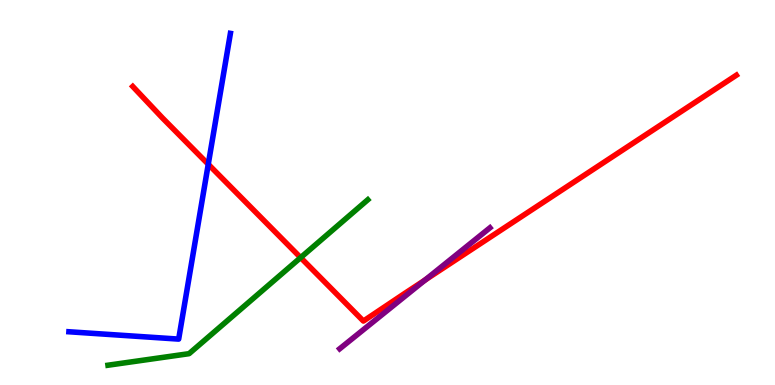[{'lines': ['blue', 'red'], 'intersections': [{'x': 2.69, 'y': 5.73}]}, {'lines': ['green', 'red'], 'intersections': [{'x': 3.88, 'y': 3.31}]}, {'lines': ['purple', 'red'], 'intersections': [{'x': 5.49, 'y': 2.73}]}, {'lines': ['blue', 'green'], 'intersections': []}, {'lines': ['blue', 'purple'], 'intersections': []}, {'lines': ['green', 'purple'], 'intersections': []}]